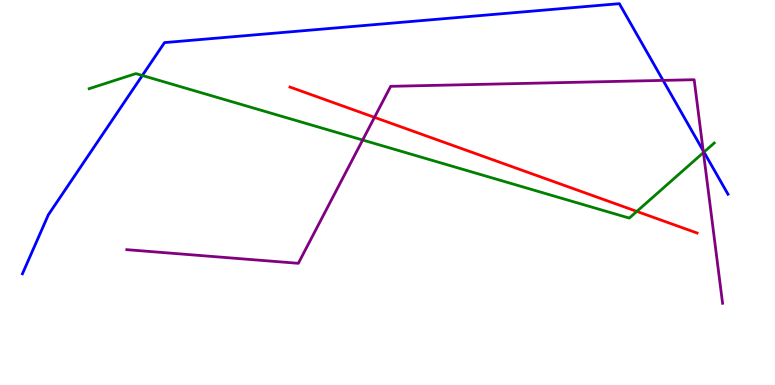[{'lines': ['blue', 'red'], 'intersections': []}, {'lines': ['green', 'red'], 'intersections': [{'x': 8.22, 'y': 4.51}]}, {'lines': ['purple', 'red'], 'intersections': [{'x': 4.83, 'y': 6.95}]}, {'lines': ['blue', 'green'], 'intersections': [{'x': 1.84, 'y': 8.04}, {'x': 9.08, 'y': 6.05}]}, {'lines': ['blue', 'purple'], 'intersections': [{'x': 8.56, 'y': 7.91}, {'x': 9.07, 'y': 6.09}]}, {'lines': ['green', 'purple'], 'intersections': [{'x': 4.68, 'y': 6.36}, {'x': 9.08, 'y': 6.04}]}]